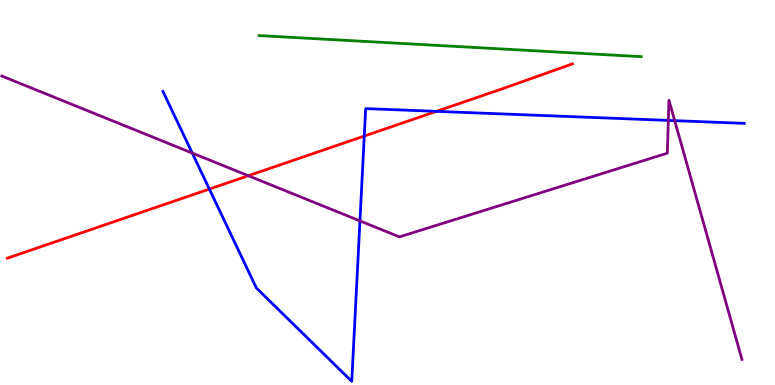[{'lines': ['blue', 'red'], 'intersections': [{'x': 2.7, 'y': 5.09}, {'x': 4.7, 'y': 6.47}, {'x': 5.63, 'y': 7.11}]}, {'lines': ['green', 'red'], 'intersections': []}, {'lines': ['purple', 'red'], 'intersections': [{'x': 3.2, 'y': 5.44}]}, {'lines': ['blue', 'green'], 'intersections': []}, {'lines': ['blue', 'purple'], 'intersections': [{'x': 2.48, 'y': 6.02}, {'x': 4.64, 'y': 4.26}, {'x': 8.62, 'y': 6.87}, {'x': 8.71, 'y': 6.87}]}, {'lines': ['green', 'purple'], 'intersections': []}]